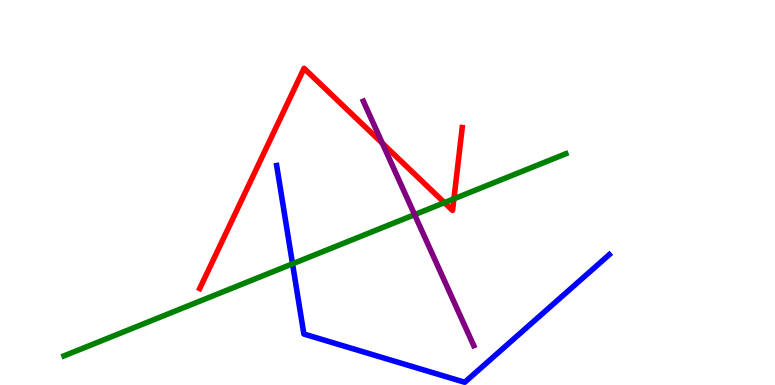[{'lines': ['blue', 'red'], 'intersections': []}, {'lines': ['green', 'red'], 'intersections': [{'x': 5.73, 'y': 4.74}, {'x': 5.86, 'y': 4.84}]}, {'lines': ['purple', 'red'], 'intersections': [{'x': 4.93, 'y': 6.28}]}, {'lines': ['blue', 'green'], 'intersections': [{'x': 3.77, 'y': 3.15}]}, {'lines': ['blue', 'purple'], 'intersections': []}, {'lines': ['green', 'purple'], 'intersections': [{'x': 5.35, 'y': 4.42}]}]